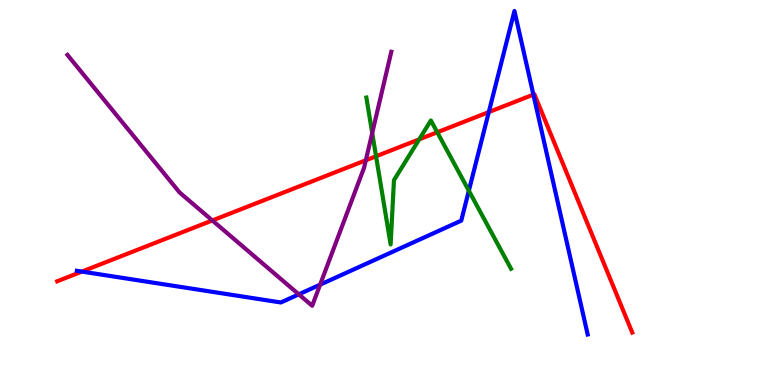[{'lines': ['blue', 'red'], 'intersections': [{'x': 1.06, 'y': 2.95}, {'x': 6.31, 'y': 7.09}, {'x': 6.88, 'y': 7.54}]}, {'lines': ['green', 'red'], 'intersections': [{'x': 4.85, 'y': 5.94}, {'x': 5.41, 'y': 6.38}, {'x': 5.64, 'y': 6.56}]}, {'lines': ['purple', 'red'], 'intersections': [{'x': 2.74, 'y': 4.27}, {'x': 4.72, 'y': 5.84}]}, {'lines': ['blue', 'green'], 'intersections': [{'x': 6.05, 'y': 5.05}]}, {'lines': ['blue', 'purple'], 'intersections': [{'x': 3.86, 'y': 2.35}, {'x': 4.13, 'y': 2.61}]}, {'lines': ['green', 'purple'], 'intersections': [{'x': 4.8, 'y': 6.55}]}]